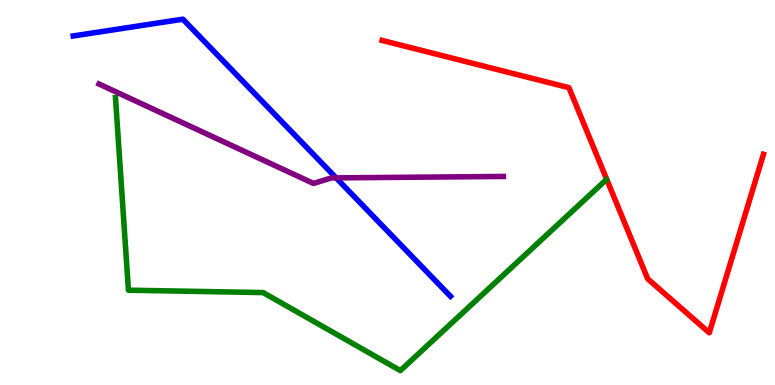[{'lines': ['blue', 'red'], 'intersections': []}, {'lines': ['green', 'red'], 'intersections': []}, {'lines': ['purple', 'red'], 'intersections': []}, {'lines': ['blue', 'green'], 'intersections': []}, {'lines': ['blue', 'purple'], 'intersections': [{'x': 4.34, 'y': 5.38}]}, {'lines': ['green', 'purple'], 'intersections': []}]